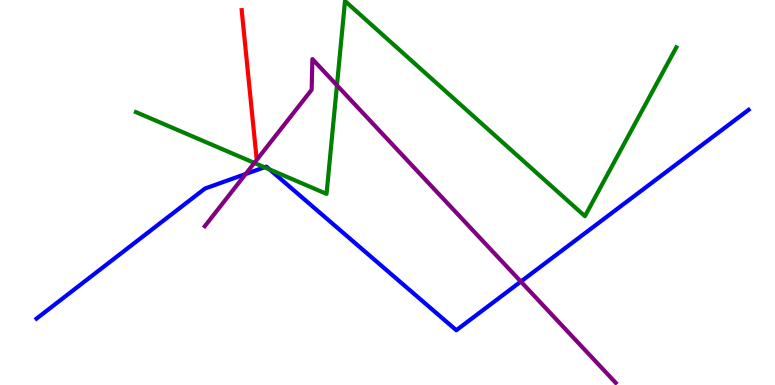[{'lines': ['blue', 'red'], 'intersections': []}, {'lines': ['green', 'red'], 'intersections': []}, {'lines': ['purple', 'red'], 'intersections': []}, {'lines': ['blue', 'green'], 'intersections': [{'x': 3.41, 'y': 5.66}, {'x': 3.48, 'y': 5.6}]}, {'lines': ['blue', 'purple'], 'intersections': [{'x': 3.17, 'y': 5.48}, {'x': 6.72, 'y': 2.69}]}, {'lines': ['green', 'purple'], 'intersections': [{'x': 3.28, 'y': 5.77}, {'x': 4.35, 'y': 7.78}]}]